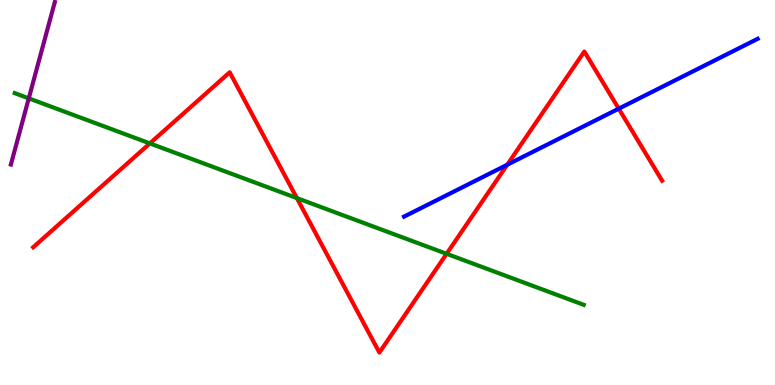[{'lines': ['blue', 'red'], 'intersections': [{'x': 6.55, 'y': 5.72}, {'x': 7.98, 'y': 7.18}]}, {'lines': ['green', 'red'], 'intersections': [{'x': 1.93, 'y': 6.28}, {'x': 3.83, 'y': 4.85}, {'x': 5.76, 'y': 3.41}]}, {'lines': ['purple', 'red'], 'intersections': []}, {'lines': ['blue', 'green'], 'intersections': []}, {'lines': ['blue', 'purple'], 'intersections': []}, {'lines': ['green', 'purple'], 'intersections': [{'x': 0.371, 'y': 7.45}]}]